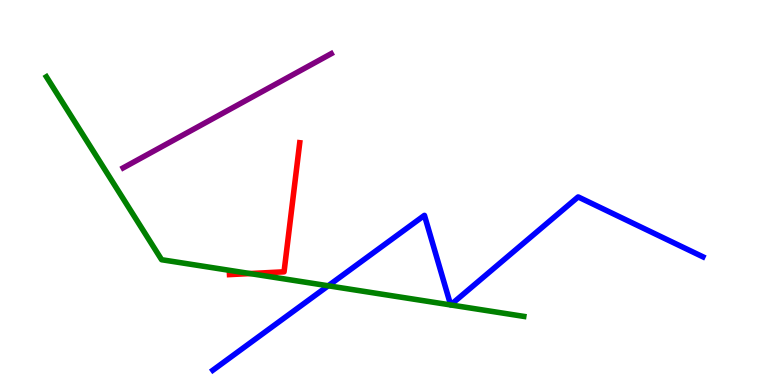[{'lines': ['blue', 'red'], 'intersections': []}, {'lines': ['green', 'red'], 'intersections': [{'x': 3.23, 'y': 2.89}]}, {'lines': ['purple', 'red'], 'intersections': []}, {'lines': ['blue', 'green'], 'intersections': [{'x': 4.24, 'y': 2.58}]}, {'lines': ['blue', 'purple'], 'intersections': []}, {'lines': ['green', 'purple'], 'intersections': []}]